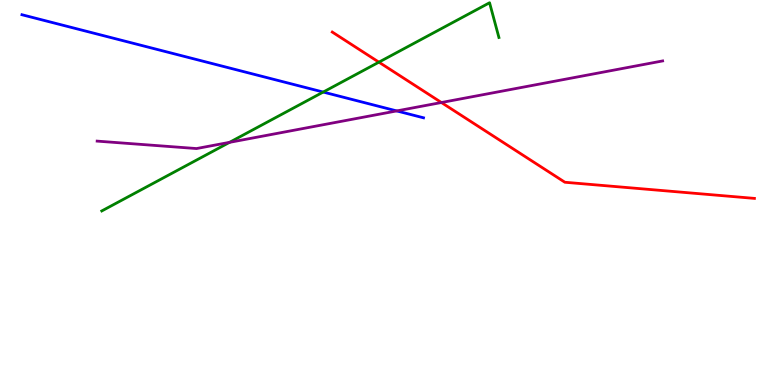[{'lines': ['blue', 'red'], 'intersections': []}, {'lines': ['green', 'red'], 'intersections': [{'x': 4.89, 'y': 8.39}]}, {'lines': ['purple', 'red'], 'intersections': [{'x': 5.7, 'y': 7.34}]}, {'lines': ['blue', 'green'], 'intersections': [{'x': 4.17, 'y': 7.61}]}, {'lines': ['blue', 'purple'], 'intersections': [{'x': 5.12, 'y': 7.12}]}, {'lines': ['green', 'purple'], 'intersections': [{'x': 2.96, 'y': 6.3}]}]